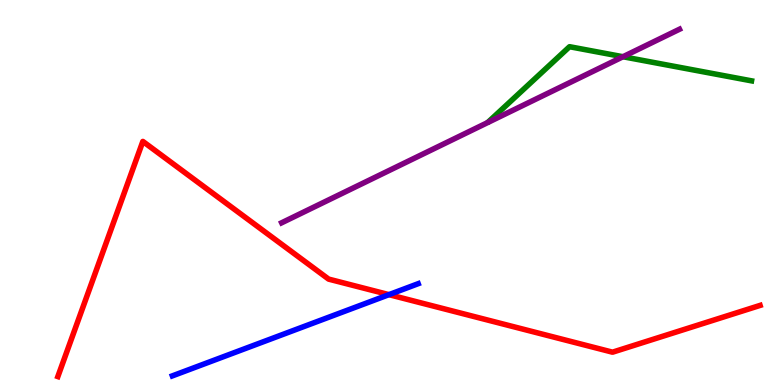[{'lines': ['blue', 'red'], 'intersections': [{'x': 5.02, 'y': 2.35}]}, {'lines': ['green', 'red'], 'intersections': []}, {'lines': ['purple', 'red'], 'intersections': []}, {'lines': ['blue', 'green'], 'intersections': []}, {'lines': ['blue', 'purple'], 'intersections': []}, {'lines': ['green', 'purple'], 'intersections': [{'x': 8.04, 'y': 8.53}]}]